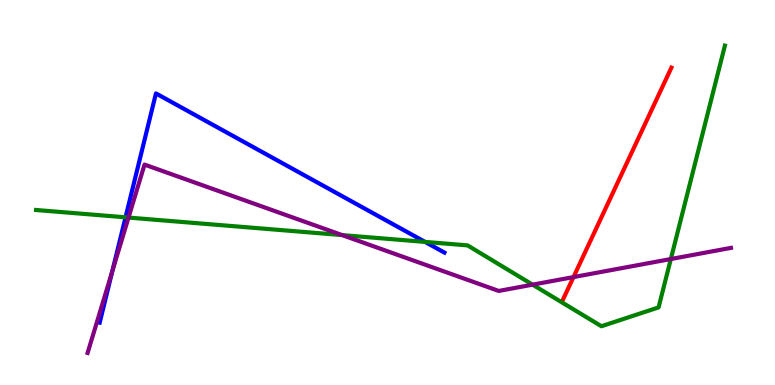[{'lines': ['blue', 'red'], 'intersections': []}, {'lines': ['green', 'red'], 'intersections': []}, {'lines': ['purple', 'red'], 'intersections': [{'x': 7.4, 'y': 2.8}]}, {'lines': ['blue', 'green'], 'intersections': [{'x': 1.62, 'y': 4.36}, {'x': 5.48, 'y': 3.72}]}, {'lines': ['blue', 'purple'], 'intersections': [{'x': 1.45, 'y': 2.96}]}, {'lines': ['green', 'purple'], 'intersections': [{'x': 1.66, 'y': 4.35}, {'x': 4.42, 'y': 3.89}, {'x': 6.87, 'y': 2.61}, {'x': 8.66, 'y': 3.27}]}]